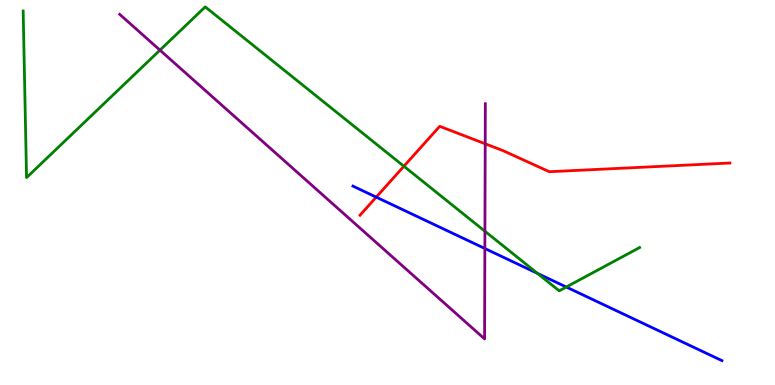[{'lines': ['blue', 'red'], 'intersections': [{'x': 4.85, 'y': 4.88}]}, {'lines': ['green', 'red'], 'intersections': [{'x': 5.21, 'y': 5.68}]}, {'lines': ['purple', 'red'], 'intersections': [{'x': 6.26, 'y': 6.27}]}, {'lines': ['blue', 'green'], 'intersections': [{'x': 6.94, 'y': 2.9}, {'x': 7.31, 'y': 2.54}]}, {'lines': ['blue', 'purple'], 'intersections': [{'x': 6.26, 'y': 3.55}]}, {'lines': ['green', 'purple'], 'intersections': [{'x': 2.06, 'y': 8.7}, {'x': 6.26, 'y': 3.99}]}]